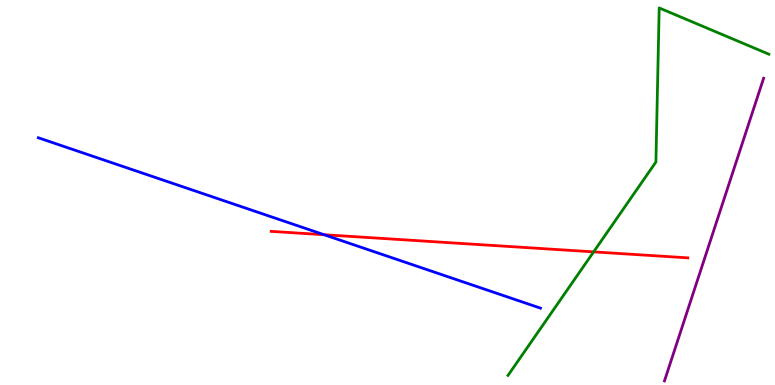[{'lines': ['blue', 'red'], 'intersections': [{'x': 4.18, 'y': 3.9}]}, {'lines': ['green', 'red'], 'intersections': [{'x': 7.66, 'y': 3.46}]}, {'lines': ['purple', 'red'], 'intersections': []}, {'lines': ['blue', 'green'], 'intersections': []}, {'lines': ['blue', 'purple'], 'intersections': []}, {'lines': ['green', 'purple'], 'intersections': []}]